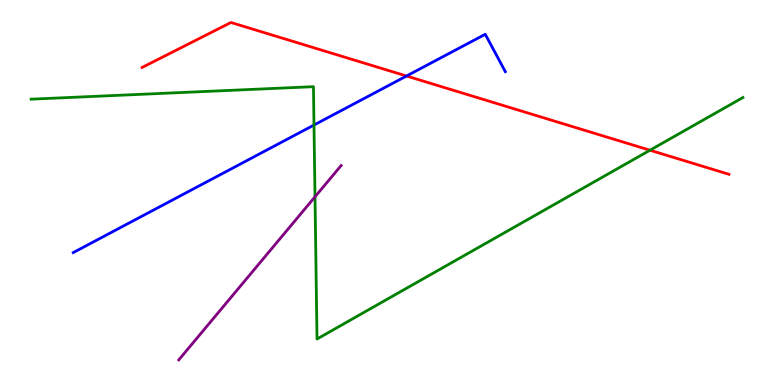[{'lines': ['blue', 'red'], 'intersections': [{'x': 5.25, 'y': 8.03}]}, {'lines': ['green', 'red'], 'intersections': [{'x': 8.39, 'y': 6.1}]}, {'lines': ['purple', 'red'], 'intersections': []}, {'lines': ['blue', 'green'], 'intersections': [{'x': 4.05, 'y': 6.75}]}, {'lines': ['blue', 'purple'], 'intersections': []}, {'lines': ['green', 'purple'], 'intersections': [{'x': 4.06, 'y': 4.89}]}]